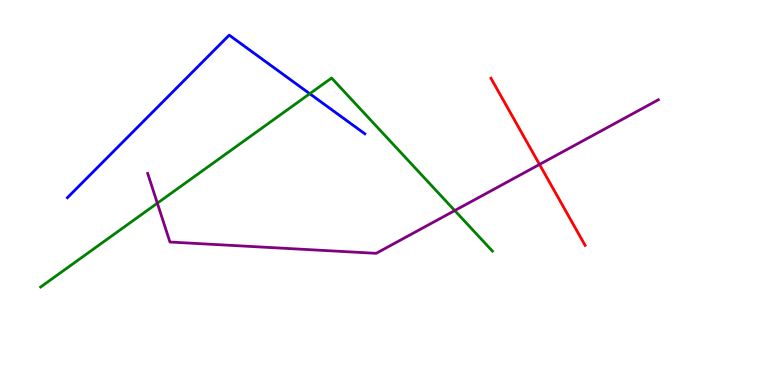[{'lines': ['blue', 'red'], 'intersections': []}, {'lines': ['green', 'red'], 'intersections': []}, {'lines': ['purple', 'red'], 'intersections': [{'x': 6.96, 'y': 5.73}]}, {'lines': ['blue', 'green'], 'intersections': [{'x': 4.0, 'y': 7.57}]}, {'lines': ['blue', 'purple'], 'intersections': []}, {'lines': ['green', 'purple'], 'intersections': [{'x': 2.03, 'y': 4.72}, {'x': 5.87, 'y': 4.53}]}]